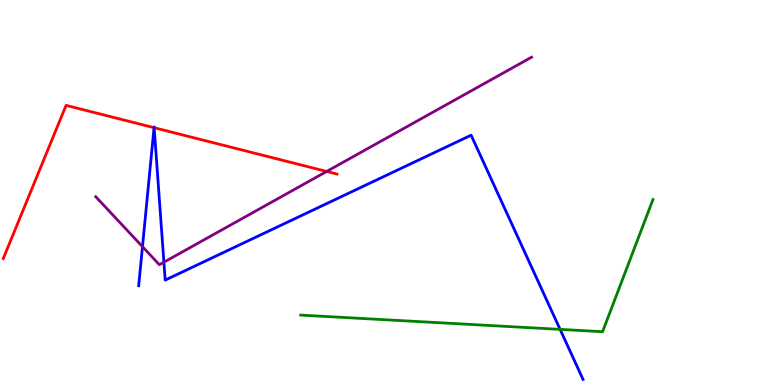[{'lines': ['blue', 'red'], 'intersections': [{'x': 1.99, 'y': 6.68}, {'x': 1.99, 'y': 6.68}]}, {'lines': ['green', 'red'], 'intersections': []}, {'lines': ['purple', 'red'], 'intersections': [{'x': 4.21, 'y': 5.55}]}, {'lines': ['blue', 'green'], 'intersections': [{'x': 7.23, 'y': 1.44}]}, {'lines': ['blue', 'purple'], 'intersections': [{'x': 1.84, 'y': 3.59}, {'x': 2.11, 'y': 3.19}]}, {'lines': ['green', 'purple'], 'intersections': []}]